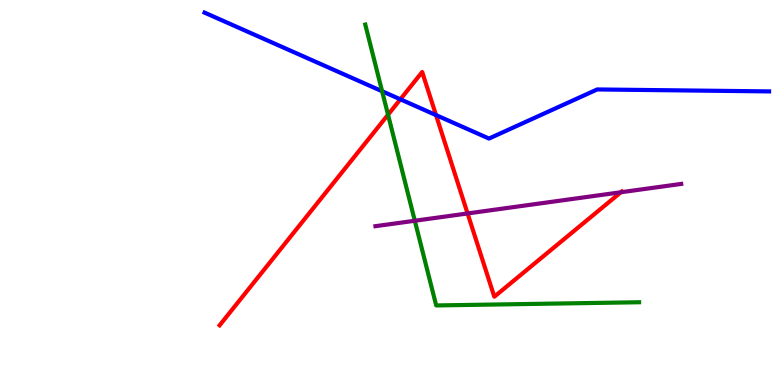[{'lines': ['blue', 'red'], 'intersections': [{'x': 5.17, 'y': 7.42}, {'x': 5.63, 'y': 7.01}]}, {'lines': ['green', 'red'], 'intersections': [{'x': 5.01, 'y': 7.02}]}, {'lines': ['purple', 'red'], 'intersections': [{'x': 6.03, 'y': 4.46}, {'x': 8.01, 'y': 5.01}]}, {'lines': ['blue', 'green'], 'intersections': [{'x': 4.93, 'y': 7.63}]}, {'lines': ['blue', 'purple'], 'intersections': []}, {'lines': ['green', 'purple'], 'intersections': [{'x': 5.35, 'y': 4.27}]}]